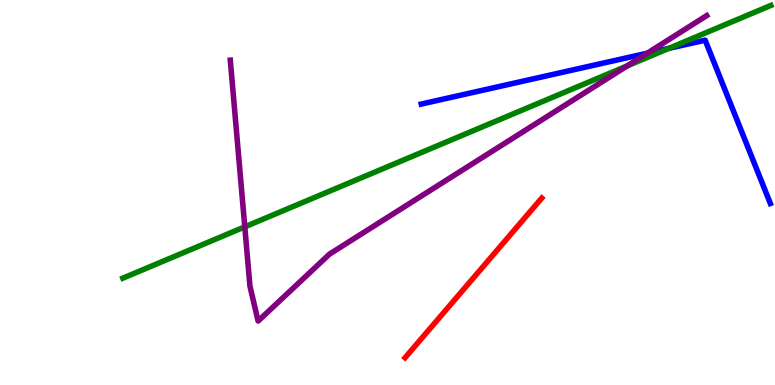[{'lines': ['blue', 'red'], 'intersections': []}, {'lines': ['green', 'red'], 'intersections': []}, {'lines': ['purple', 'red'], 'intersections': []}, {'lines': ['blue', 'green'], 'intersections': [{'x': 8.63, 'y': 8.74}]}, {'lines': ['blue', 'purple'], 'intersections': [{'x': 8.35, 'y': 8.62}]}, {'lines': ['green', 'purple'], 'intersections': [{'x': 3.16, 'y': 4.11}, {'x': 8.09, 'y': 8.29}]}]